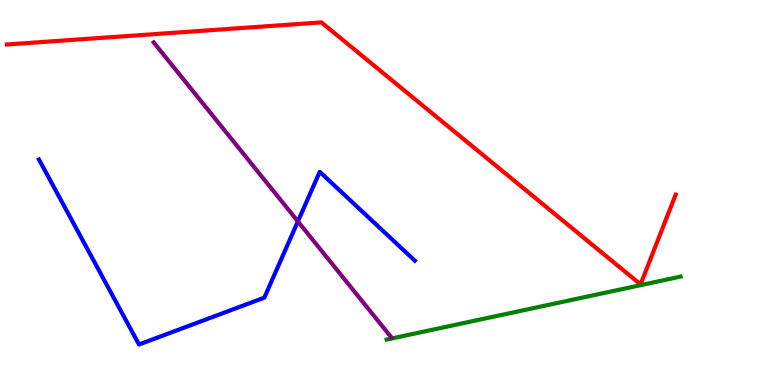[{'lines': ['blue', 'red'], 'intersections': []}, {'lines': ['green', 'red'], 'intersections': []}, {'lines': ['purple', 'red'], 'intersections': []}, {'lines': ['blue', 'green'], 'intersections': []}, {'lines': ['blue', 'purple'], 'intersections': [{'x': 3.84, 'y': 4.25}]}, {'lines': ['green', 'purple'], 'intersections': []}]